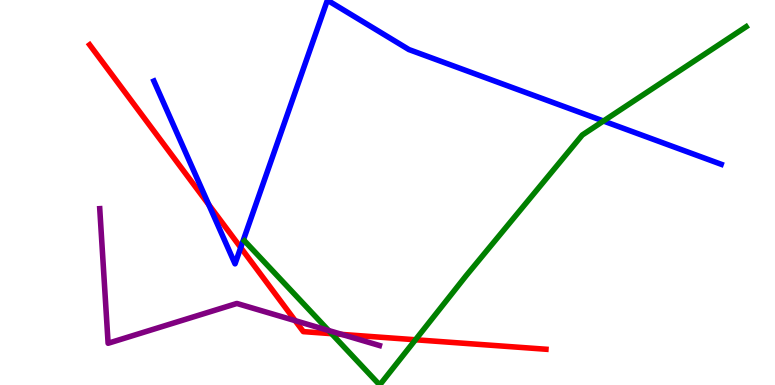[{'lines': ['blue', 'red'], 'intersections': [{'x': 2.69, 'y': 4.68}, {'x': 3.11, 'y': 3.57}]}, {'lines': ['green', 'red'], 'intersections': [{'x': 4.28, 'y': 1.33}, {'x': 5.36, 'y': 1.17}]}, {'lines': ['purple', 'red'], 'intersections': [{'x': 3.81, 'y': 1.67}, {'x': 4.41, 'y': 1.31}]}, {'lines': ['blue', 'green'], 'intersections': [{'x': 7.79, 'y': 6.86}]}, {'lines': ['blue', 'purple'], 'intersections': []}, {'lines': ['green', 'purple'], 'intersections': [{'x': 4.24, 'y': 1.42}]}]